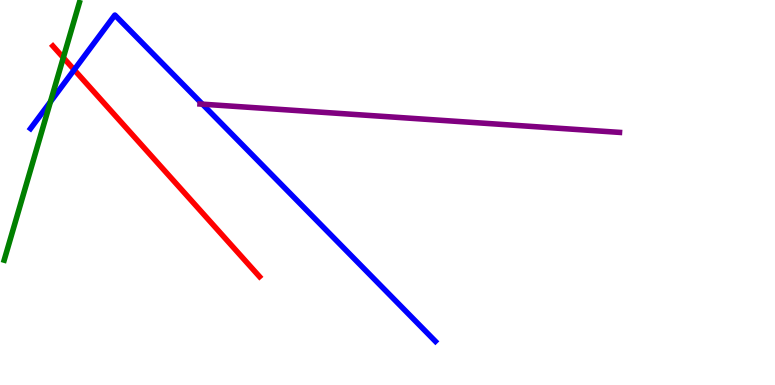[{'lines': ['blue', 'red'], 'intersections': [{'x': 0.957, 'y': 8.19}]}, {'lines': ['green', 'red'], 'intersections': [{'x': 0.817, 'y': 8.5}]}, {'lines': ['purple', 'red'], 'intersections': []}, {'lines': ['blue', 'green'], 'intersections': [{'x': 0.651, 'y': 7.36}]}, {'lines': ['blue', 'purple'], 'intersections': [{'x': 2.61, 'y': 7.29}]}, {'lines': ['green', 'purple'], 'intersections': []}]